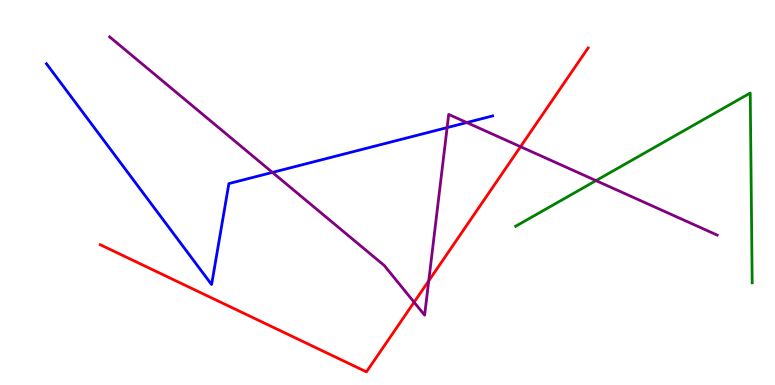[{'lines': ['blue', 'red'], 'intersections': []}, {'lines': ['green', 'red'], 'intersections': []}, {'lines': ['purple', 'red'], 'intersections': [{'x': 5.34, 'y': 2.15}, {'x': 5.53, 'y': 2.71}, {'x': 6.72, 'y': 6.19}]}, {'lines': ['blue', 'green'], 'intersections': []}, {'lines': ['blue', 'purple'], 'intersections': [{'x': 3.52, 'y': 5.52}, {'x': 5.77, 'y': 6.69}, {'x': 6.02, 'y': 6.82}]}, {'lines': ['green', 'purple'], 'intersections': [{'x': 7.69, 'y': 5.31}]}]